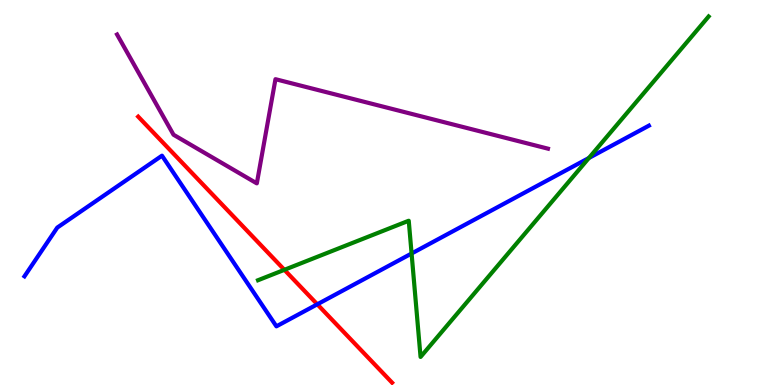[{'lines': ['blue', 'red'], 'intersections': [{'x': 4.09, 'y': 2.1}]}, {'lines': ['green', 'red'], 'intersections': [{'x': 3.67, 'y': 2.99}]}, {'lines': ['purple', 'red'], 'intersections': []}, {'lines': ['blue', 'green'], 'intersections': [{'x': 5.31, 'y': 3.42}, {'x': 7.6, 'y': 5.9}]}, {'lines': ['blue', 'purple'], 'intersections': []}, {'lines': ['green', 'purple'], 'intersections': []}]